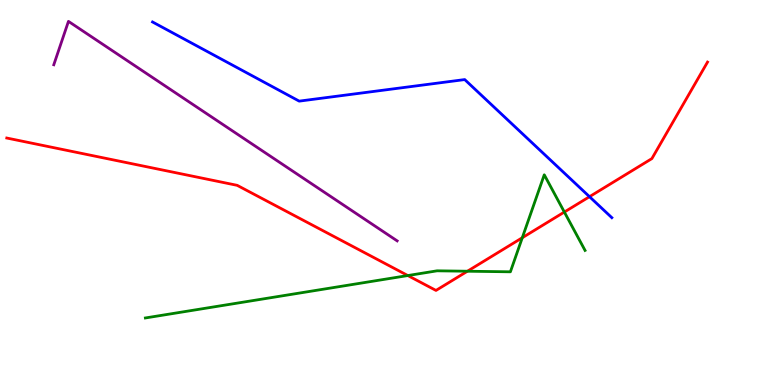[{'lines': ['blue', 'red'], 'intersections': [{'x': 7.61, 'y': 4.89}]}, {'lines': ['green', 'red'], 'intersections': [{'x': 5.26, 'y': 2.84}, {'x': 6.03, 'y': 2.96}, {'x': 6.74, 'y': 3.83}, {'x': 7.28, 'y': 4.49}]}, {'lines': ['purple', 'red'], 'intersections': []}, {'lines': ['blue', 'green'], 'intersections': []}, {'lines': ['blue', 'purple'], 'intersections': []}, {'lines': ['green', 'purple'], 'intersections': []}]